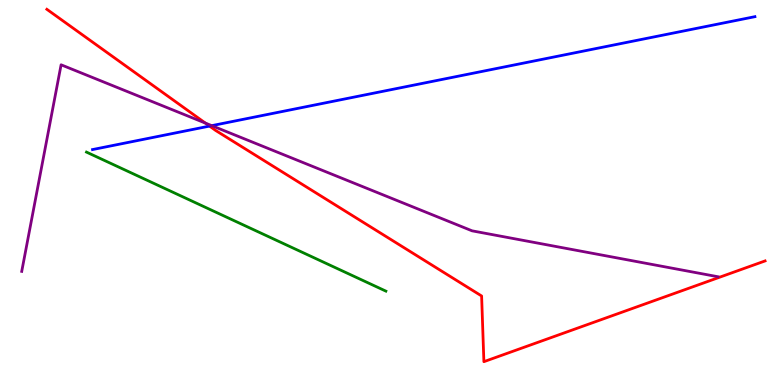[{'lines': ['blue', 'red'], 'intersections': [{'x': 2.7, 'y': 6.72}]}, {'lines': ['green', 'red'], 'intersections': []}, {'lines': ['purple', 'red'], 'intersections': [{'x': 2.65, 'y': 6.8}]}, {'lines': ['blue', 'green'], 'intersections': []}, {'lines': ['blue', 'purple'], 'intersections': [{'x': 2.73, 'y': 6.74}]}, {'lines': ['green', 'purple'], 'intersections': []}]